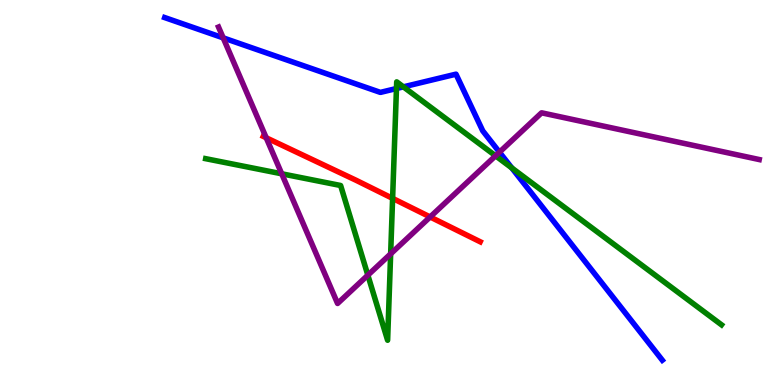[{'lines': ['blue', 'red'], 'intersections': []}, {'lines': ['green', 'red'], 'intersections': [{'x': 5.07, 'y': 4.85}]}, {'lines': ['purple', 'red'], 'intersections': [{'x': 3.44, 'y': 6.42}, {'x': 5.55, 'y': 4.36}]}, {'lines': ['blue', 'green'], 'intersections': [{'x': 5.12, 'y': 7.7}, {'x': 5.2, 'y': 7.74}, {'x': 6.6, 'y': 5.64}]}, {'lines': ['blue', 'purple'], 'intersections': [{'x': 2.88, 'y': 9.02}, {'x': 6.44, 'y': 6.05}]}, {'lines': ['green', 'purple'], 'intersections': [{'x': 3.64, 'y': 5.49}, {'x': 4.75, 'y': 2.85}, {'x': 5.04, 'y': 3.41}, {'x': 6.39, 'y': 5.95}]}]